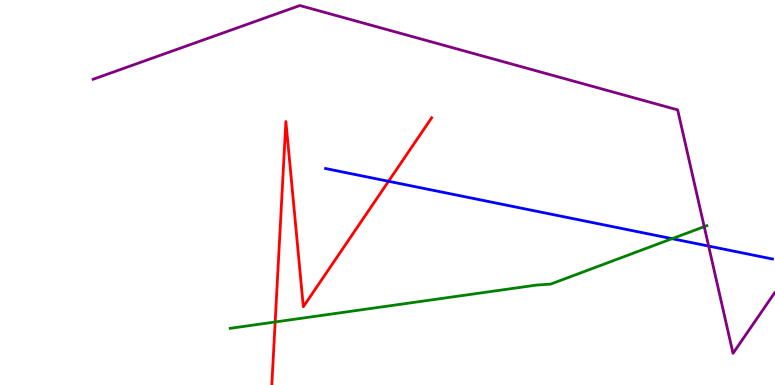[{'lines': ['blue', 'red'], 'intersections': [{'x': 5.01, 'y': 5.29}]}, {'lines': ['green', 'red'], 'intersections': [{'x': 3.55, 'y': 1.64}]}, {'lines': ['purple', 'red'], 'intersections': []}, {'lines': ['blue', 'green'], 'intersections': [{'x': 8.67, 'y': 3.8}]}, {'lines': ['blue', 'purple'], 'intersections': [{'x': 9.14, 'y': 3.61}]}, {'lines': ['green', 'purple'], 'intersections': [{'x': 9.09, 'y': 4.11}]}]